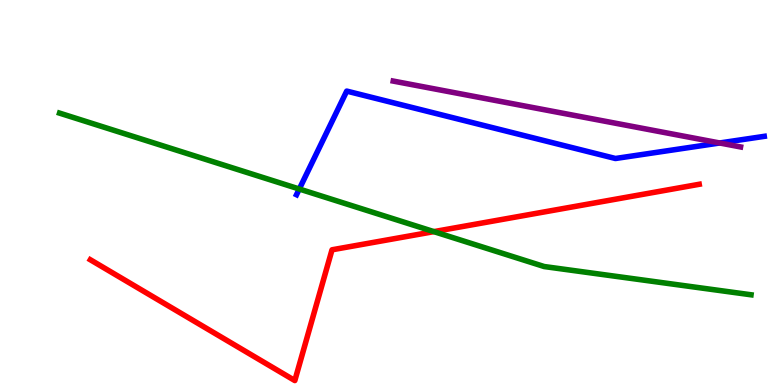[{'lines': ['blue', 'red'], 'intersections': []}, {'lines': ['green', 'red'], 'intersections': [{'x': 5.6, 'y': 3.98}]}, {'lines': ['purple', 'red'], 'intersections': []}, {'lines': ['blue', 'green'], 'intersections': [{'x': 3.86, 'y': 5.09}]}, {'lines': ['blue', 'purple'], 'intersections': [{'x': 9.29, 'y': 6.29}]}, {'lines': ['green', 'purple'], 'intersections': []}]